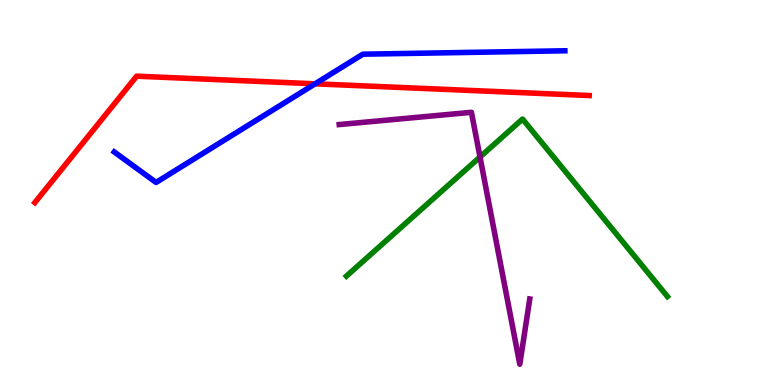[{'lines': ['blue', 'red'], 'intersections': [{'x': 4.07, 'y': 7.82}]}, {'lines': ['green', 'red'], 'intersections': []}, {'lines': ['purple', 'red'], 'intersections': []}, {'lines': ['blue', 'green'], 'intersections': []}, {'lines': ['blue', 'purple'], 'intersections': []}, {'lines': ['green', 'purple'], 'intersections': [{'x': 6.19, 'y': 5.92}]}]